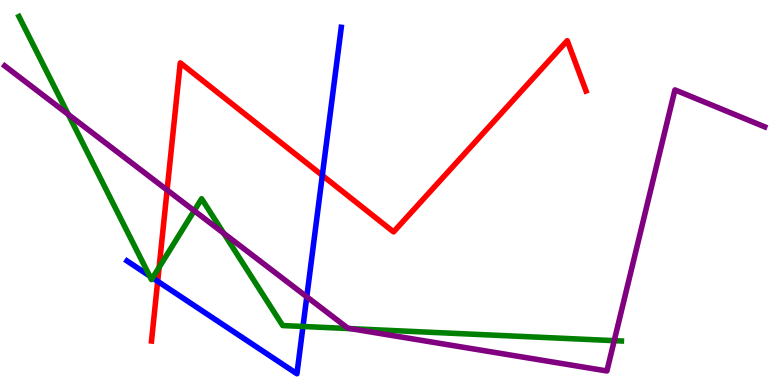[{'lines': ['blue', 'red'], 'intersections': [{'x': 2.03, 'y': 2.69}, {'x': 4.16, 'y': 5.44}]}, {'lines': ['green', 'red'], 'intersections': [{'x': 2.05, 'y': 3.06}]}, {'lines': ['purple', 'red'], 'intersections': [{'x': 2.16, 'y': 5.06}]}, {'lines': ['blue', 'green'], 'intersections': [{'x': 1.93, 'y': 2.83}, {'x': 1.97, 'y': 2.78}, {'x': 3.91, 'y': 1.52}]}, {'lines': ['blue', 'purple'], 'intersections': [{'x': 3.96, 'y': 2.29}]}, {'lines': ['green', 'purple'], 'intersections': [{'x': 0.881, 'y': 7.03}, {'x': 2.51, 'y': 4.53}, {'x': 2.89, 'y': 3.94}, {'x': 4.52, 'y': 1.46}, {'x': 7.93, 'y': 1.15}]}]